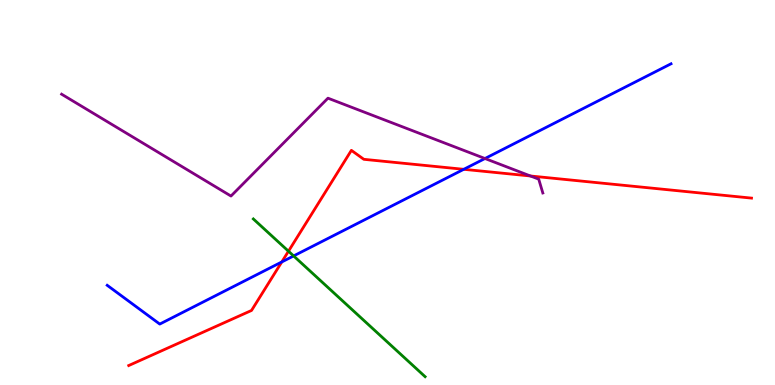[{'lines': ['blue', 'red'], 'intersections': [{'x': 3.64, 'y': 3.2}, {'x': 5.98, 'y': 5.6}]}, {'lines': ['green', 'red'], 'intersections': [{'x': 3.72, 'y': 3.47}]}, {'lines': ['purple', 'red'], 'intersections': [{'x': 6.84, 'y': 5.43}]}, {'lines': ['blue', 'green'], 'intersections': [{'x': 3.79, 'y': 3.35}]}, {'lines': ['blue', 'purple'], 'intersections': [{'x': 6.26, 'y': 5.88}]}, {'lines': ['green', 'purple'], 'intersections': []}]